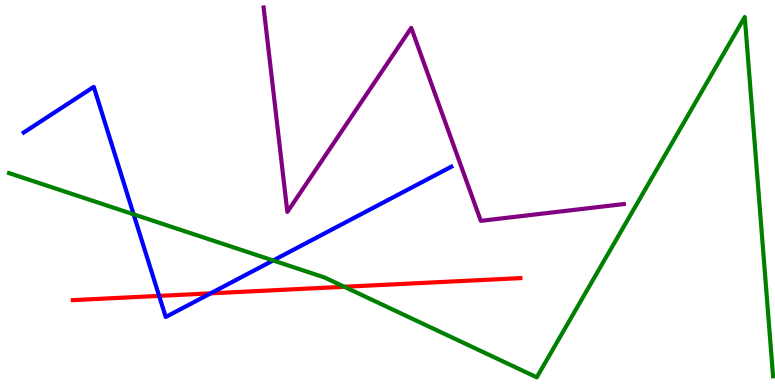[{'lines': ['blue', 'red'], 'intersections': [{'x': 2.05, 'y': 2.31}, {'x': 2.72, 'y': 2.38}]}, {'lines': ['green', 'red'], 'intersections': [{'x': 4.44, 'y': 2.55}]}, {'lines': ['purple', 'red'], 'intersections': []}, {'lines': ['blue', 'green'], 'intersections': [{'x': 1.72, 'y': 4.43}, {'x': 3.52, 'y': 3.23}]}, {'lines': ['blue', 'purple'], 'intersections': []}, {'lines': ['green', 'purple'], 'intersections': []}]